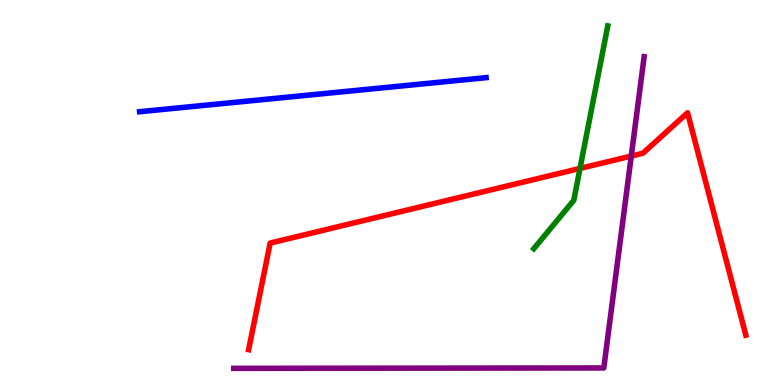[{'lines': ['blue', 'red'], 'intersections': []}, {'lines': ['green', 'red'], 'intersections': [{'x': 7.48, 'y': 5.63}]}, {'lines': ['purple', 'red'], 'intersections': [{'x': 8.15, 'y': 5.95}]}, {'lines': ['blue', 'green'], 'intersections': []}, {'lines': ['blue', 'purple'], 'intersections': []}, {'lines': ['green', 'purple'], 'intersections': []}]